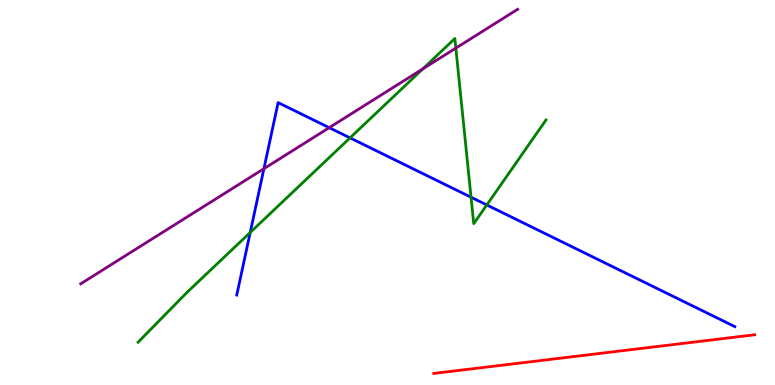[{'lines': ['blue', 'red'], 'intersections': []}, {'lines': ['green', 'red'], 'intersections': []}, {'lines': ['purple', 'red'], 'intersections': []}, {'lines': ['blue', 'green'], 'intersections': [{'x': 3.23, 'y': 3.96}, {'x': 4.52, 'y': 6.42}, {'x': 6.08, 'y': 4.88}, {'x': 6.28, 'y': 4.68}]}, {'lines': ['blue', 'purple'], 'intersections': [{'x': 3.41, 'y': 5.62}, {'x': 4.25, 'y': 6.68}]}, {'lines': ['green', 'purple'], 'intersections': [{'x': 5.46, 'y': 8.21}, {'x': 5.88, 'y': 8.75}]}]